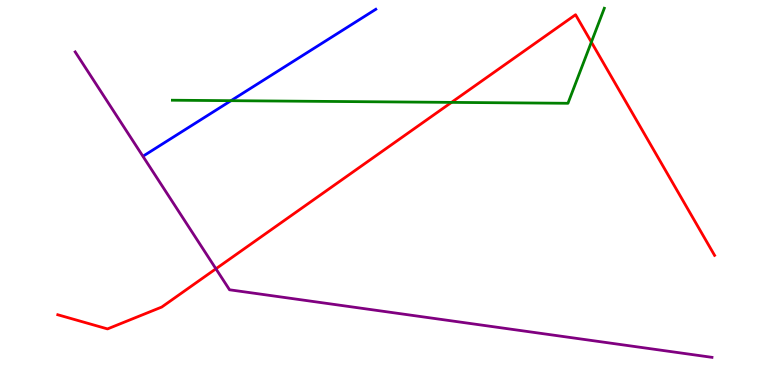[{'lines': ['blue', 'red'], 'intersections': []}, {'lines': ['green', 'red'], 'intersections': [{'x': 5.83, 'y': 7.34}, {'x': 7.63, 'y': 8.91}]}, {'lines': ['purple', 'red'], 'intersections': [{'x': 2.79, 'y': 3.02}]}, {'lines': ['blue', 'green'], 'intersections': [{'x': 2.98, 'y': 7.39}]}, {'lines': ['blue', 'purple'], 'intersections': []}, {'lines': ['green', 'purple'], 'intersections': []}]